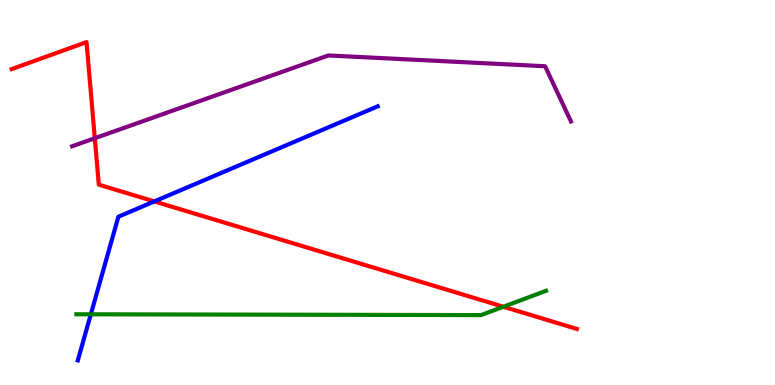[{'lines': ['blue', 'red'], 'intersections': [{'x': 1.99, 'y': 4.77}]}, {'lines': ['green', 'red'], 'intersections': [{'x': 6.5, 'y': 2.03}]}, {'lines': ['purple', 'red'], 'intersections': [{'x': 1.22, 'y': 6.41}]}, {'lines': ['blue', 'green'], 'intersections': [{'x': 1.17, 'y': 1.84}]}, {'lines': ['blue', 'purple'], 'intersections': []}, {'lines': ['green', 'purple'], 'intersections': []}]